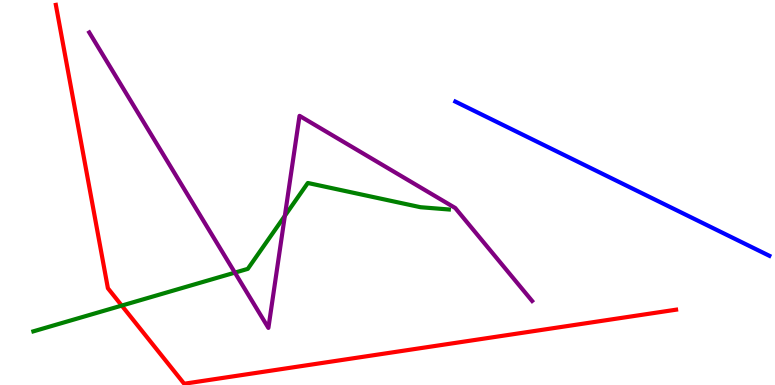[{'lines': ['blue', 'red'], 'intersections': []}, {'lines': ['green', 'red'], 'intersections': [{'x': 1.57, 'y': 2.06}]}, {'lines': ['purple', 'red'], 'intersections': []}, {'lines': ['blue', 'green'], 'intersections': []}, {'lines': ['blue', 'purple'], 'intersections': []}, {'lines': ['green', 'purple'], 'intersections': [{'x': 3.03, 'y': 2.92}, {'x': 3.68, 'y': 4.39}]}]